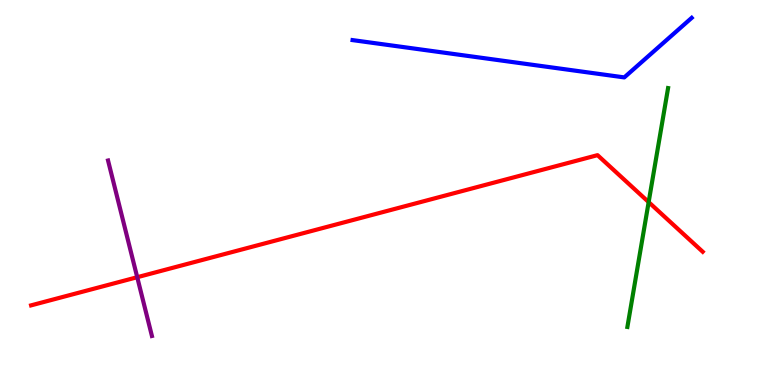[{'lines': ['blue', 'red'], 'intersections': []}, {'lines': ['green', 'red'], 'intersections': [{'x': 8.37, 'y': 4.75}]}, {'lines': ['purple', 'red'], 'intersections': [{'x': 1.77, 'y': 2.8}]}, {'lines': ['blue', 'green'], 'intersections': []}, {'lines': ['blue', 'purple'], 'intersections': []}, {'lines': ['green', 'purple'], 'intersections': []}]